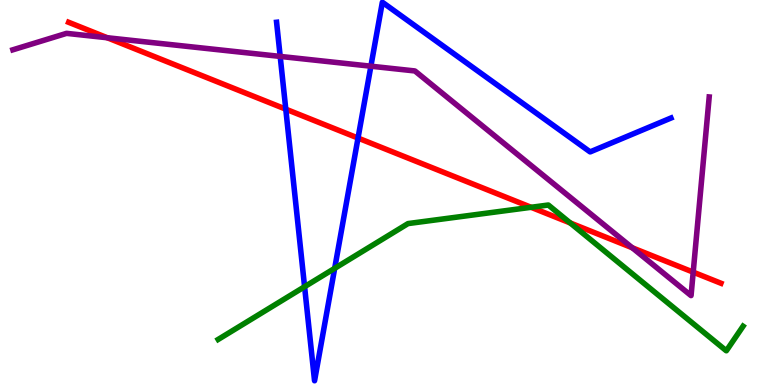[{'lines': ['blue', 'red'], 'intersections': [{'x': 3.69, 'y': 7.16}, {'x': 4.62, 'y': 6.41}]}, {'lines': ['green', 'red'], 'intersections': [{'x': 6.85, 'y': 4.62}, {'x': 7.36, 'y': 4.21}]}, {'lines': ['purple', 'red'], 'intersections': [{'x': 1.38, 'y': 9.02}, {'x': 8.16, 'y': 3.56}, {'x': 8.94, 'y': 2.93}]}, {'lines': ['blue', 'green'], 'intersections': [{'x': 3.93, 'y': 2.55}, {'x': 4.32, 'y': 3.03}]}, {'lines': ['blue', 'purple'], 'intersections': [{'x': 3.62, 'y': 8.53}, {'x': 4.79, 'y': 8.28}]}, {'lines': ['green', 'purple'], 'intersections': []}]